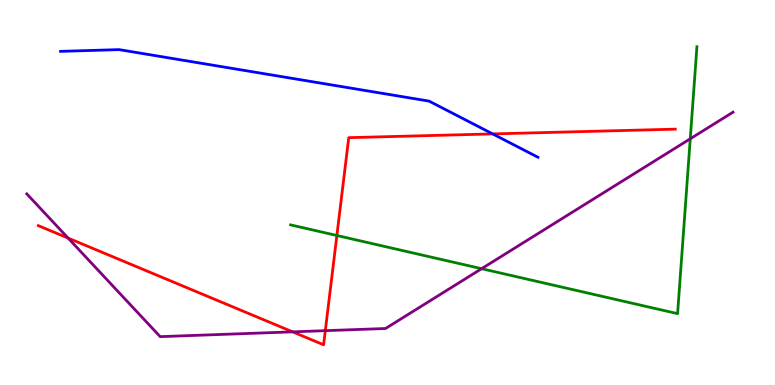[{'lines': ['blue', 'red'], 'intersections': [{'x': 6.36, 'y': 6.52}]}, {'lines': ['green', 'red'], 'intersections': [{'x': 4.35, 'y': 3.88}]}, {'lines': ['purple', 'red'], 'intersections': [{'x': 0.879, 'y': 3.82}, {'x': 3.78, 'y': 1.38}, {'x': 4.2, 'y': 1.41}]}, {'lines': ['blue', 'green'], 'intersections': []}, {'lines': ['blue', 'purple'], 'intersections': []}, {'lines': ['green', 'purple'], 'intersections': [{'x': 6.21, 'y': 3.02}, {'x': 8.91, 'y': 6.4}]}]